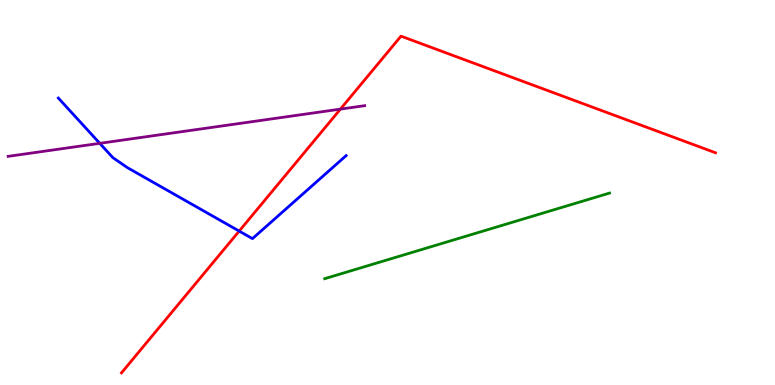[{'lines': ['blue', 'red'], 'intersections': [{'x': 3.09, 'y': 4.0}]}, {'lines': ['green', 'red'], 'intersections': []}, {'lines': ['purple', 'red'], 'intersections': [{'x': 4.39, 'y': 7.17}]}, {'lines': ['blue', 'green'], 'intersections': []}, {'lines': ['blue', 'purple'], 'intersections': [{'x': 1.29, 'y': 6.28}]}, {'lines': ['green', 'purple'], 'intersections': []}]